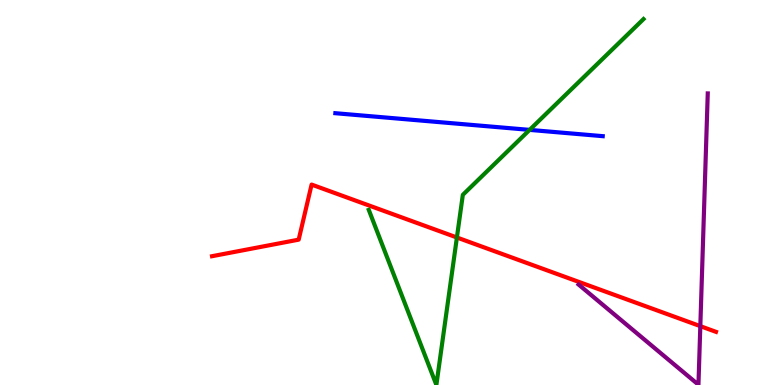[{'lines': ['blue', 'red'], 'intersections': []}, {'lines': ['green', 'red'], 'intersections': [{'x': 5.9, 'y': 3.83}]}, {'lines': ['purple', 'red'], 'intersections': [{'x': 9.04, 'y': 1.53}]}, {'lines': ['blue', 'green'], 'intersections': [{'x': 6.83, 'y': 6.63}]}, {'lines': ['blue', 'purple'], 'intersections': []}, {'lines': ['green', 'purple'], 'intersections': []}]